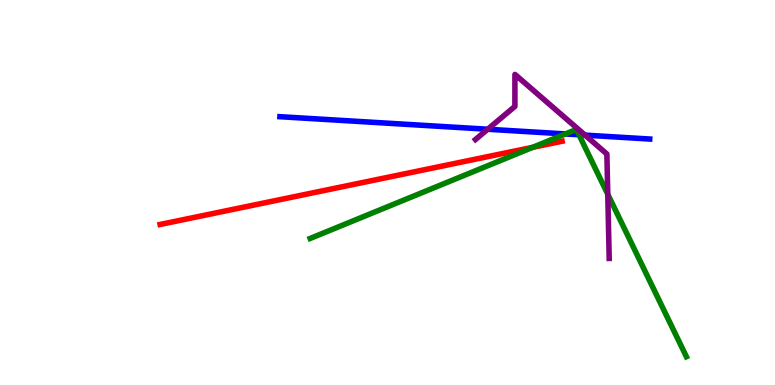[{'lines': ['blue', 'red'], 'intersections': []}, {'lines': ['green', 'red'], 'intersections': [{'x': 6.87, 'y': 6.17}]}, {'lines': ['purple', 'red'], 'intersections': []}, {'lines': ['blue', 'green'], 'intersections': [{'x': 7.3, 'y': 6.52}, {'x': 7.47, 'y': 6.5}]}, {'lines': ['blue', 'purple'], 'intersections': [{'x': 6.29, 'y': 6.64}, {'x': 7.55, 'y': 6.49}]}, {'lines': ['green', 'purple'], 'intersections': [{'x': 7.84, 'y': 4.95}]}]